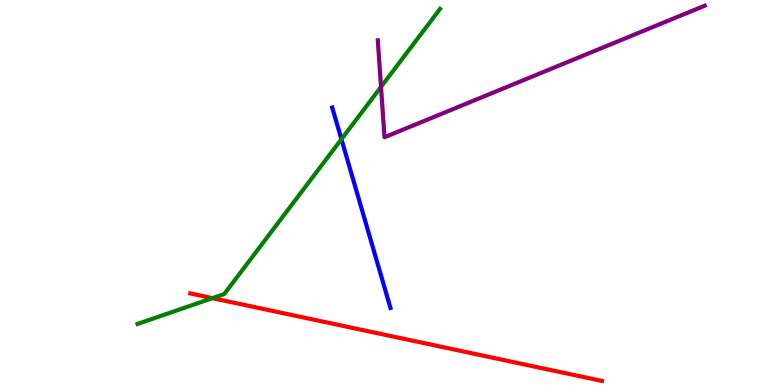[{'lines': ['blue', 'red'], 'intersections': []}, {'lines': ['green', 'red'], 'intersections': [{'x': 2.74, 'y': 2.26}]}, {'lines': ['purple', 'red'], 'intersections': []}, {'lines': ['blue', 'green'], 'intersections': [{'x': 4.41, 'y': 6.38}]}, {'lines': ['blue', 'purple'], 'intersections': []}, {'lines': ['green', 'purple'], 'intersections': [{'x': 4.92, 'y': 7.74}]}]